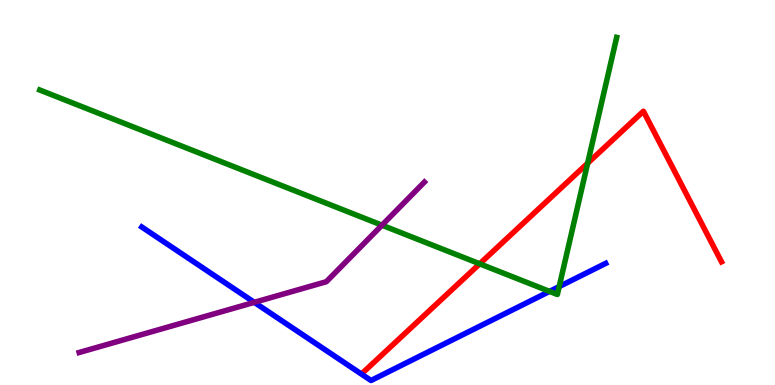[{'lines': ['blue', 'red'], 'intersections': []}, {'lines': ['green', 'red'], 'intersections': [{'x': 6.19, 'y': 3.15}, {'x': 7.58, 'y': 5.76}]}, {'lines': ['purple', 'red'], 'intersections': []}, {'lines': ['blue', 'green'], 'intersections': [{'x': 7.09, 'y': 2.43}, {'x': 7.22, 'y': 2.56}]}, {'lines': ['blue', 'purple'], 'intersections': [{'x': 3.28, 'y': 2.15}]}, {'lines': ['green', 'purple'], 'intersections': [{'x': 4.93, 'y': 4.15}]}]